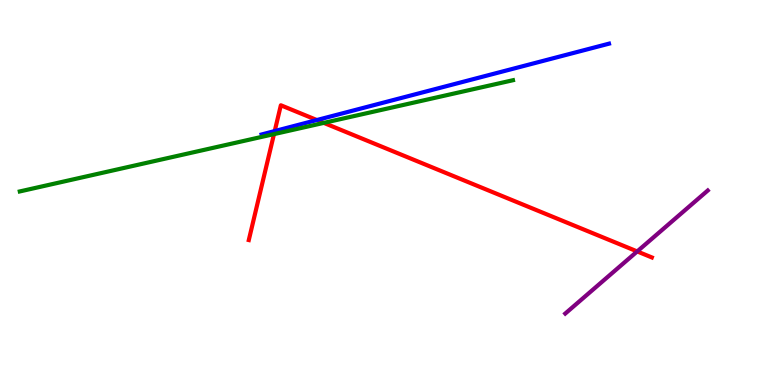[{'lines': ['blue', 'red'], 'intersections': [{'x': 3.54, 'y': 6.6}, {'x': 4.09, 'y': 6.88}]}, {'lines': ['green', 'red'], 'intersections': [{'x': 3.54, 'y': 6.52}, {'x': 4.18, 'y': 6.81}]}, {'lines': ['purple', 'red'], 'intersections': [{'x': 8.22, 'y': 3.47}]}, {'lines': ['blue', 'green'], 'intersections': []}, {'lines': ['blue', 'purple'], 'intersections': []}, {'lines': ['green', 'purple'], 'intersections': []}]